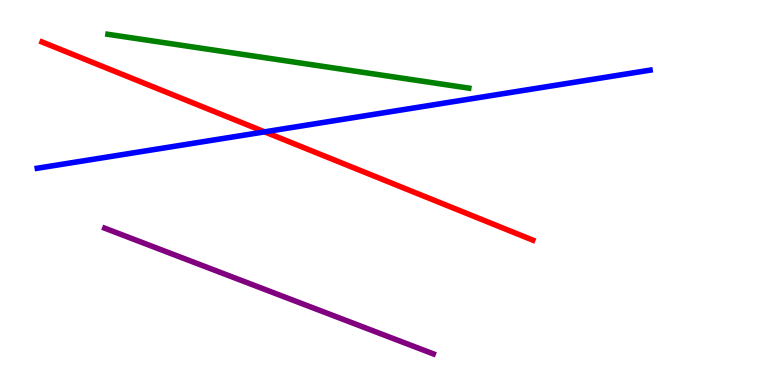[{'lines': ['blue', 'red'], 'intersections': [{'x': 3.41, 'y': 6.58}]}, {'lines': ['green', 'red'], 'intersections': []}, {'lines': ['purple', 'red'], 'intersections': []}, {'lines': ['blue', 'green'], 'intersections': []}, {'lines': ['blue', 'purple'], 'intersections': []}, {'lines': ['green', 'purple'], 'intersections': []}]